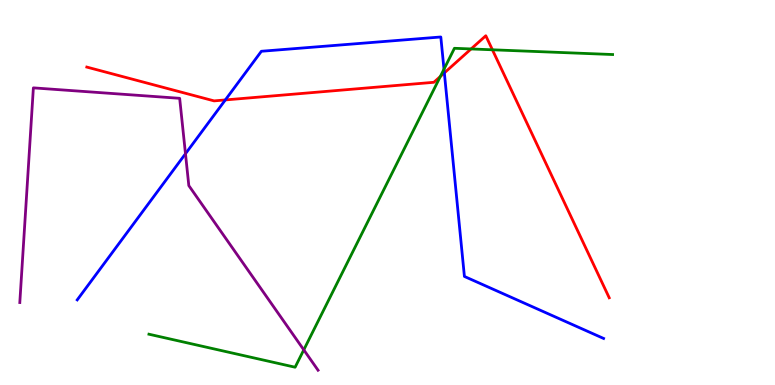[{'lines': ['blue', 'red'], 'intersections': [{'x': 2.91, 'y': 7.4}, {'x': 5.73, 'y': 8.11}]}, {'lines': ['green', 'red'], 'intersections': [{'x': 5.68, 'y': 8.01}, {'x': 6.08, 'y': 8.73}, {'x': 6.35, 'y': 8.71}]}, {'lines': ['purple', 'red'], 'intersections': []}, {'lines': ['blue', 'green'], 'intersections': [{'x': 5.73, 'y': 8.2}]}, {'lines': ['blue', 'purple'], 'intersections': [{'x': 2.39, 'y': 6.01}]}, {'lines': ['green', 'purple'], 'intersections': [{'x': 3.92, 'y': 0.913}]}]